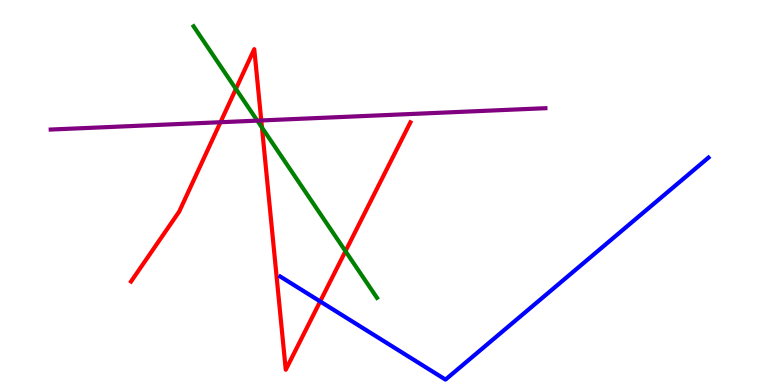[{'lines': ['blue', 'red'], 'intersections': [{'x': 4.13, 'y': 2.17}]}, {'lines': ['green', 'red'], 'intersections': [{'x': 3.04, 'y': 7.69}, {'x': 3.38, 'y': 6.69}, {'x': 4.46, 'y': 3.48}]}, {'lines': ['purple', 'red'], 'intersections': [{'x': 2.85, 'y': 6.83}, {'x': 3.37, 'y': 6.87}]}, {'lines': ['blue', 'green'], 'intersections': []}, {'lines': ['blue', 'purple'], 'intersections': []}, {'lines': ['green', 'purple'], 'intersections': [{'x': 3.32, 'y': 6.87}]}]